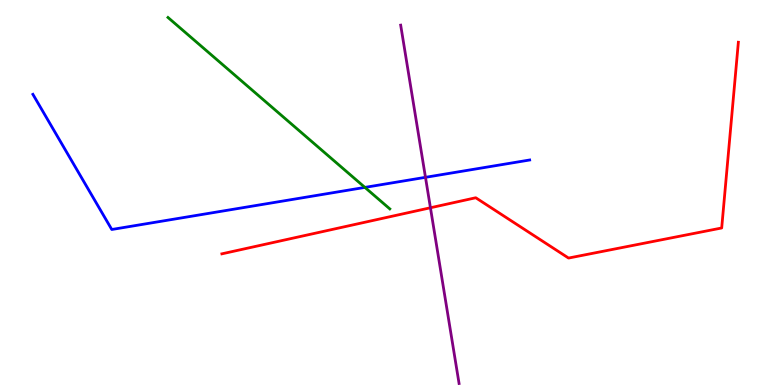[{'lines': ['blue', 'red'], 'intersections': []}, {'lines': ['green', 'red'], 'intersections': []}, {'lines': ['purple', 'red'], 'intersections': [{'x': 5.55, 'y': 4.6}]}, {'lines': ['blue', 'green'], 'intersections': [{'x': 4.71, 'y': 5.13}]}, {'lines': ['blue', 'purple'], 'intersections': [{'x': 5.49, 'y': 5.39}]}, {'lines': ['green', 'purple'], 'intersections': []}]